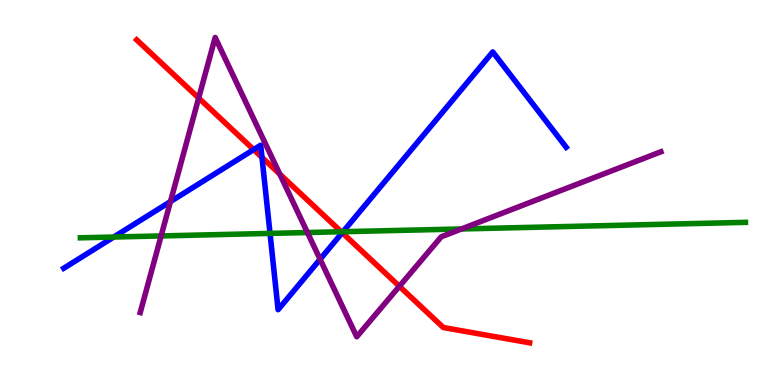[{'lines': ['blue', 'red'], 'intersections': [{'x': 3.27, 'y': 6.11}, {'x': 3.38, 'y': 5.91}, {'x': 4.42, 'y': 3.96}]}, {'lines': ['green', 'red'], 'intersections': [{'x': 4.4, 'y': 3.98}]}, {'lines': ['purple', 'red'], 'intersections': [{'x': 2.56, 'y': 7.45}, {'x': 3.61, 'y': 5.48}, {'x': 5.15, 'y': 2.56}]}, {'lines': ['blue', 'green'], 'intersections': [{'x': 1.47, 'y': 3.84}, {'x': 3.48, 'y': 3.94}, {'x': 4.43, 'y': 3.98}]}, {'lines': ['blue', 'purple'], 'intersections': [{'x': 2.2, 'y': 4.76}, {'x': 4.13, 'y': 3.27}]}, {'lines': ['green', 'purple'], 'intersections': [{'x': 2.08, 'y': 3.87}, {'x': 3.97, 'y': 3.96}, {'x': 5.95, 'y': 4.05}]}]